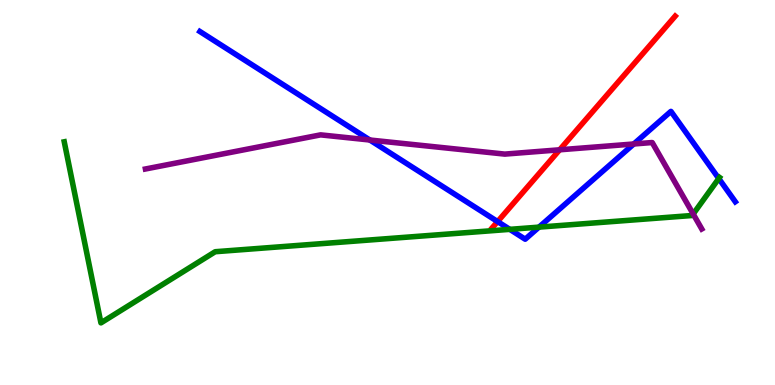[{'lines': ['blue', 'red'], 'intersections': [{'x': 6.42, 'y': 4.24}]}, {'lines': ['green', 'red'], 'intersections': []}, {'lines': ['purple', 'red'], 'intersections': [{'x': 7.22, 'y': 6.11}]}, {'lines': ['blue', 'green'], 'intersections': [{'x': 6.58, 'y': 4.04}, {'x': 6.95, 'y': 4.1}, {'x': 9.27, 'y': 5.36}]}, {'lines': ['blue', 'purple'], 'intersections': [{'x': 4.77, 'y': 6.36}, {'x': 8.18, 'y': 6.26}]}, {'lines': ['green', 'purple'], 'intersections': [{'x': 8.94, 'y': 4.44}]}]